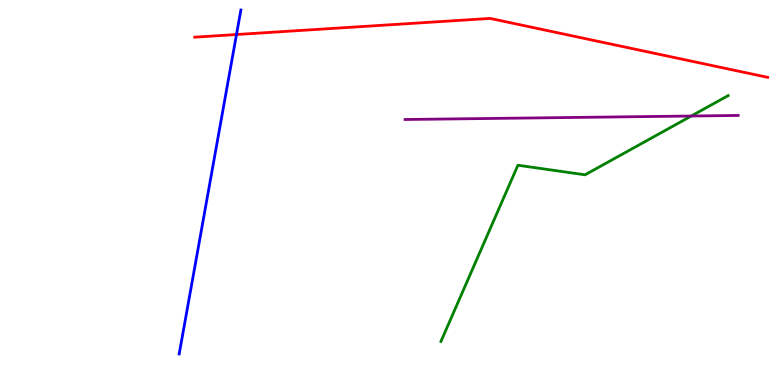[{'lines': ['blue', 'red'], 'intersections': [{'x': 3.05, 'y': 9.1}]}, {'lines': ['green', 'red'], 'intersections': []}, {'lines': ['purple', 'red'], 'intersections': []}, {'lines': ['blue', 'green'], 'intersections': []}, {'lines': ['blue', 'purple'], 'intersections': []}, {'lines': ['green', 'purple'], 'intersections': [{'x': 8.92, 'y': 6.99}]}]